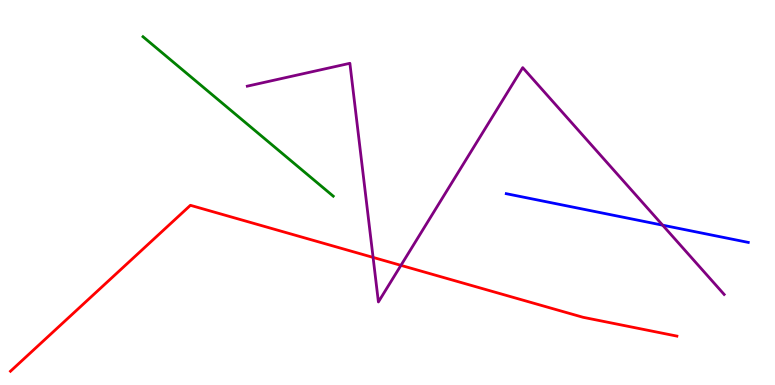[{'lines': ['blue', 'red'], 'intersections': []}, {'lines': ['green', 'red'], 'intersections': []}, {'lines': ['purple', 'red'], 'intersections': [{'x': 4.81, 'y': 3.31}, {'x': 5.17, 'y': 3.11}]}, {'lines': ['blue', 'green'], 'intersections': []}, {'lines': ['blue', 'purple'], 'intersections': [{'x': 8.55, 'y': 4.15}]}, {'lines': ['green', 'purple'], 'intersections': []}]